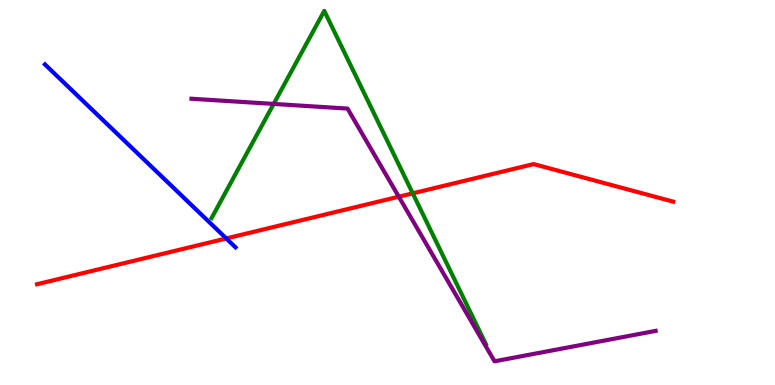[{'lines': ['blue', 'red'], 'intersections': [{'x': 2.92, 'y': 3.81}]}, {'lines': ['green', 'red'], 'intersections': [{'x': 5.33, 'y': 4.98}]}, {'lines': ['purple', 'red'], 'intersections': [{'x': 5.15, 'y': 4.89}]}, {'lines': ['blue', 'green'], 'intersections': []}, {'lines': ['blue', 'purple'], 'intersections': []}, {'lines': ['green', 'purple'], 'intersections': [{'x': 3.53, 'y': 7.3}]}]